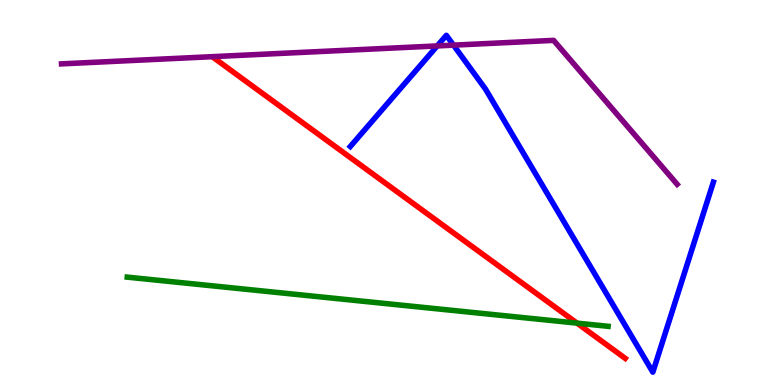[{'lines': ['blue', 'red'], 'intersections': []}, {'lines': ['green', 'red'], 'intersections': [{'x': 7.45, 'y': 1.61}]}, {'lines': ['purple', 'red'], 'intersections': []}, {'lines': ['blue', 'green'], 'intersections': []}, {'lines': ['blue', 'purple'], 'intersections': [{'x': 5.64, 'y': 8.81}, {'x': 5.85, 'y': 8.83}]}, {'lines': ['green', 'purple'], 'intersections': []}]